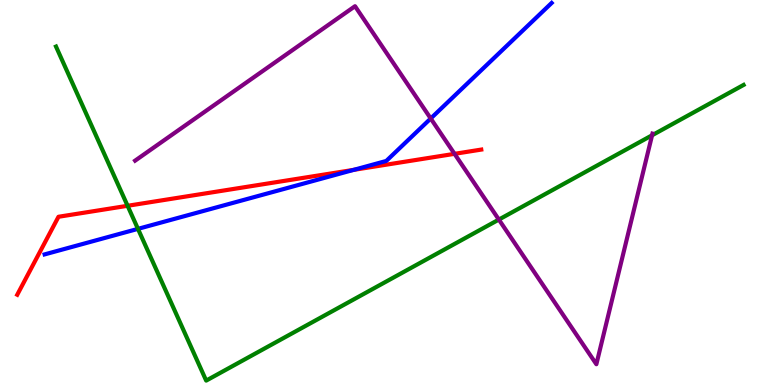[{'lines': ['blue', 'red'], 'intersections': [{'x': 4.56, 'y': 5.59}]}, {'lines': ['green', 'red'], 'intersections': [{'x': 1.65, 'y': 4.65}]}, {'lines': ['purple', 'red'], 'intersections': [{'x': 5.87, 'y': 6.0}]}, {'lines': ['blue', 'green'], 'intersections': [{'x': 1.78, 'y': 4.06}]}, {'lines': ['blue', 'purple'], 'intersections': [{'x': 5.56, 'y': 6.92}]}, {'lines': ['green', 'purple'], 'intersections': [{'x': 6.44, 'y': 4.3}, {'x': 8.41, 'y': 6.49}]}]